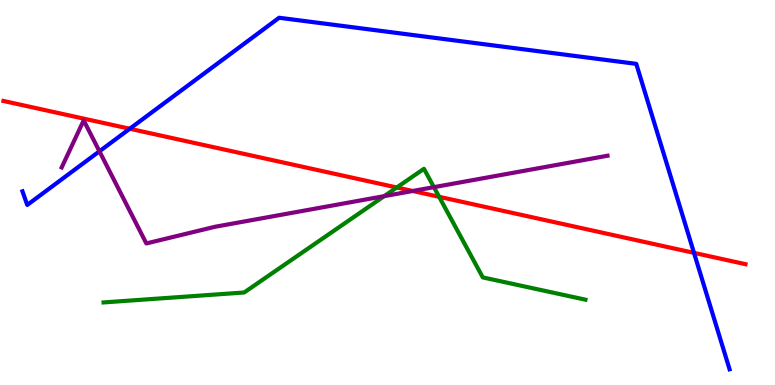[{'lines': ['blue', 'red'], 'intersections': [{'x': 1.67, 'y': 6.66}, {'x': 8.95, 'y': 3.43}]}, {'lines': ['green', 'red'], 'intersections': [{'x': 5.12, 'y': 5.13}, {'x': 5.67, 'y': 4.89}]}, {'lines': ['purple', 'red'], 'intersections': [{'x': 5.33, 'y': 5.04}]}, {'lines': ['blue', 'green'], 'intersections': []}, {'lines': ['blue', 'purple'], 'intersections': [{'x': 1.28, 'y': 6.07}]}, {'lines': ['green', 'purple'], 'intersections': [{'x': 4.96, 'y': 4.91}, {'x': 5.6, 'y': 5.14}]}]